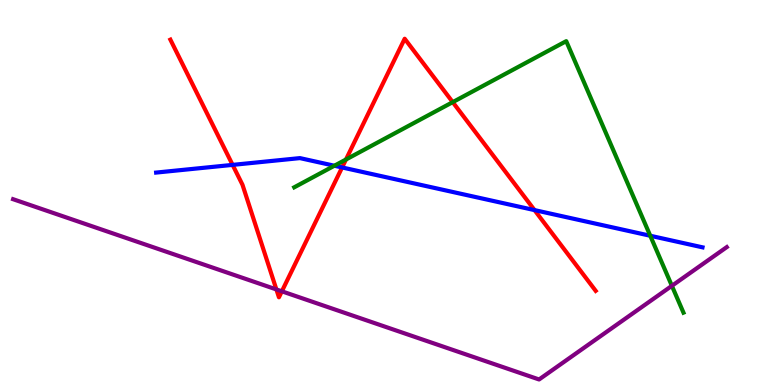[{'lines': ['blue', 'red'], 'intersections': [{'x': 3.0, 'y': 5.72}, {'x': 4.41, 'y': 5.65}, {'x': 6.9, 'y': 4.54}]}, {'lines': ['green', 'red'], 'intersections': [{'x': 4.46, 'y': 5.86}, {'x': 5.84, 'y': 7.35}]}, {'lines': ['purple', 'red'], 'intersections': [{'x': 3.57, 'y': 2.48}, {'x': 3.64, 'y': 2.43}]}, {'lines': ['blue', 'green'], 'intersections': [{'x': 4.31, 'y': 5.7}, {'x': 8.39, 'y': 3.88}]}, {'lines': ['blue', 'purple'], 'intersections': []}, {'lines': ['green', 'purple'], 'intersections': [{'x': 8.67, 'y': 2.58}]}]